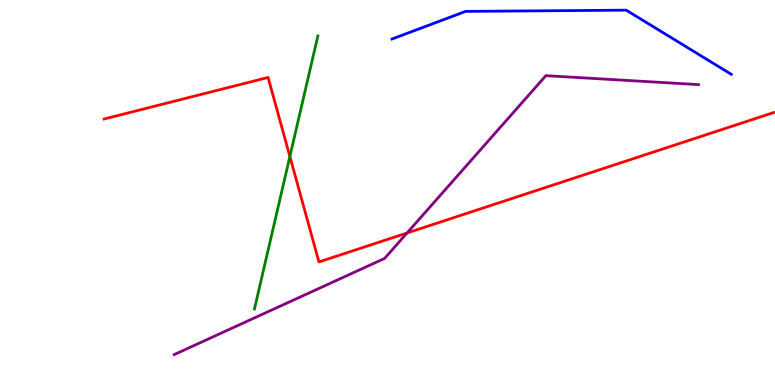[{'lines': ['blue', 'red'], 'intersections': []}, {'lines': ['green', 'red'], 'intersections': [{'x': 3.74, 'y': 5.94}]}, {'lines': ['purple', 'red'], 'intersections': [{'x': 5.25, 'y': 3.95}]}, {'lines': ['blue', 'green'], 'intersections': []}, {'lines': ['blue', 'purple'], 'intersections': []}, {'lines': ['green', 'purple'], 'intersections': []}]